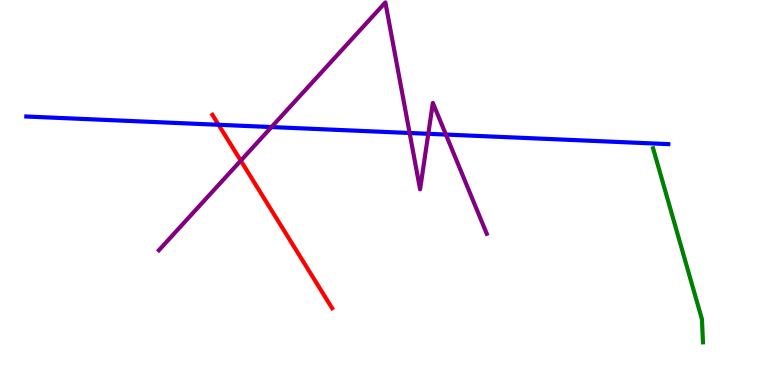[{'lines': ['blue', 'red'], 'intersections': [{'x': 2.82, 'y': 6.76}]}, {'lines': ['green', 'red'], 'intersections': []}, {'lines': ['purple', 'red'], 'intersections': [{'x': 3.11, 'y': 5.83}]}, {'lines': ['blue', 'green'], 'intersections': []}, {'lines': ['blue', 'purple'], 'intersections': [{'x': 3.5, 'y': 6.7}, {'x': 5.29, 'y': 6.55}, {'x': 5.53, 'y': 6.52}, {'x': 5.75, 'y': 6.5}]}, {'lines': ['green', 'purple'], 'intersections': []}]